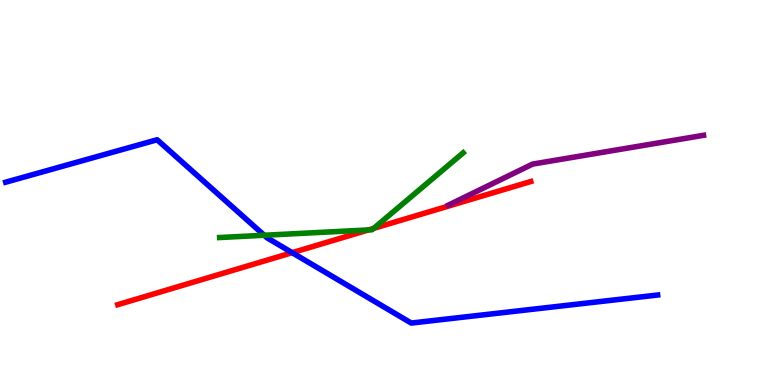[{'lines': ['blue', 'red'], 'intersections': [{'x': 3.77, 'y': 3.44}]}, {'lines': ['green', 'red'], 'intersections': [{'x': 4.75, 'y': 4.03}, {'x': 4.82, 'y': 4.07}]}, {'lines': ['purple', 'red'], 'intersections': []}, {'lines': ['blue', 'green'], 'intersections': [{'x': 3.41, 'y': 3.89}]}, {'lines': ['blue', 'purple'], 'intersections': []}, {'lines': ['green', 'purple'], 'intersections': []}]